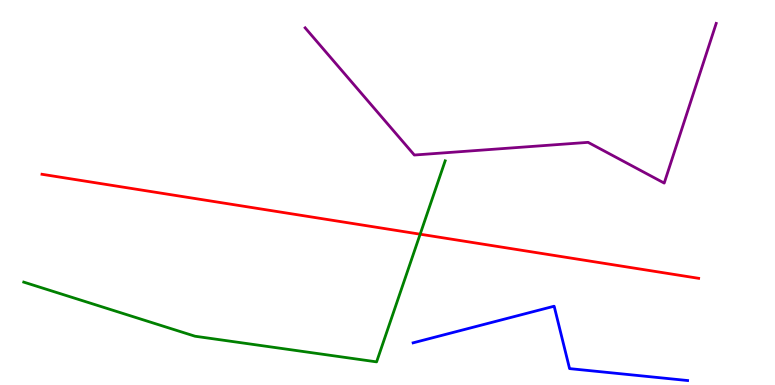[{'lines': ['blue', 'red'], 'intersections': []}, {'lines': ['green', 'red'], 'intersections': [{'x': 5.42, 'y': 3.92}]}, {'lines': ['purple', 'red'], 'intersections': []}, {'lines': ['blue', 'green'], 'intersections': []}, {'lines': ['blue', 'purple'], 'intersections': []}, {'lines': ['green', 'purple'], 'intersections': []}]